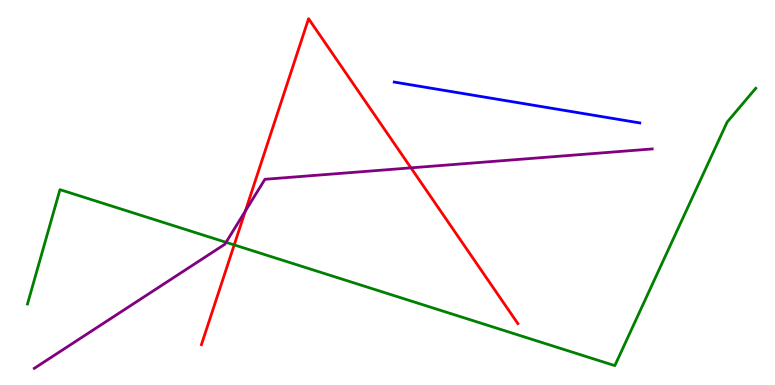[{'lines': ['blue', 'red'], 'intersections': []}, {'lines': ['green', 'red'], 'intersections': [{'x': 3.02, 'y': 3.64}]}, {'lines': ['purple', 'red'], 'intersections': [{'x': 3.17, 'y': 4.52}, {'x': 5.3, 'y': 5.64}]}, {'lines': ['blue', 'green'], 'intersections': []}, {'lines': ['blue', 'purple'], 'intersections': []}, {'lines': ['green', 'purple'], 'intersections': [{'x': 2.92, 'y': 3.71}]}]